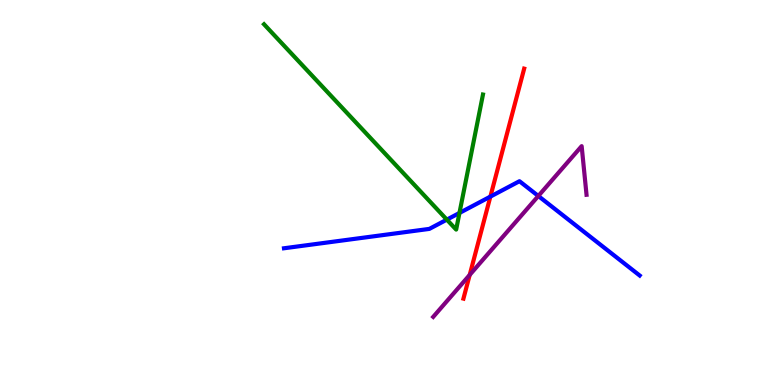[{'lines': ['blue', 'red'], 'intersections': [{'x': 6.33, 'y': 4.89}]}, {'lines': ['green', 'red'], 'intersections': []}, {'lines': ['purple', 'red'], 'intersections': [{'x': 6.06, 'y': 2.86}]}, {'lines': ['blue', 'green'], 'intersections': [{'x': 5.77, 'y': 4.3}, {'x': 5.93, 'y': 4.47}]}, {'lines': ['blue', 'purple'], 'intersections': [{'x': 6.95, 'y': 4.91}]}, {'lines': ['green', 'purple'], 'intersections': []}]